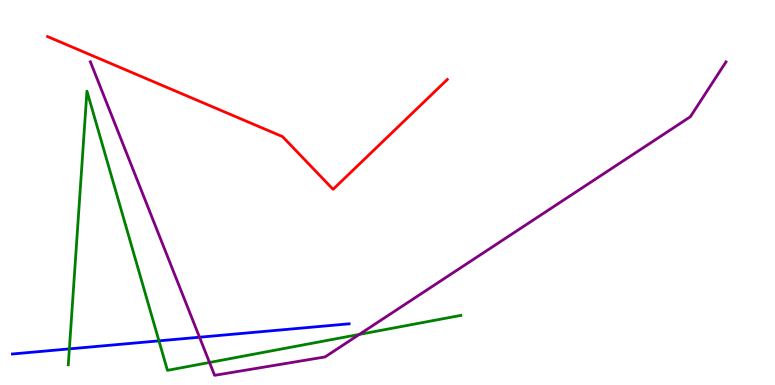[{'lines': ['blue', 'red'], 'intersections': []}, {'lines': ['green', 'red'], 'intersections': []}, {'lines': ['purple', 'red'], 'intersections': []}, {'lines': ['blue', 'green'], 'intersections': [{'x': 0.895, 'y': 0.938}, {'x': 2.05, 'y': 1.15}]}, {'lines': ['blue', 'purple'], 'intersections': [{'x': 2.57, 'y': 1.24}]}, {'lines': ['green', 'purple'], 'intersections': [{'x': 2.7, 'y': 0.585}, {'x': 4.64, 'y': 1.31}]}]